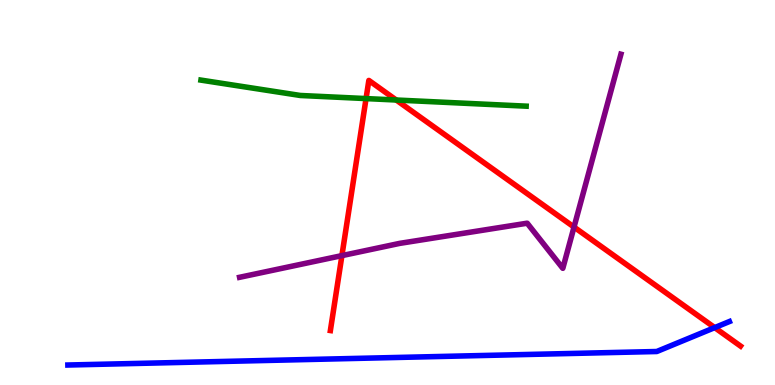[{'lines': ['blue', 'red'], 'intersections': [{'x': 9.22, 'y': 1.49}]}, {'lines': ['green', 'red'], 'intersections': [{'x': 4.72, 'y': 7.44}, {'x': 5.11, 'y': 7.4}]}, {'lines': ['purple', 'red'], 'intersections': [{'x': 4.41, 'y': 3.36}, {'x': 7.41, 'y': 4.1}]}, {'lines': ['blue', 'green'], 'intersections': []}, {'lines': ['blue', 'purple'], 'intersections': []}, {'lines': ['green', 'purple'], 'intersections': []}]